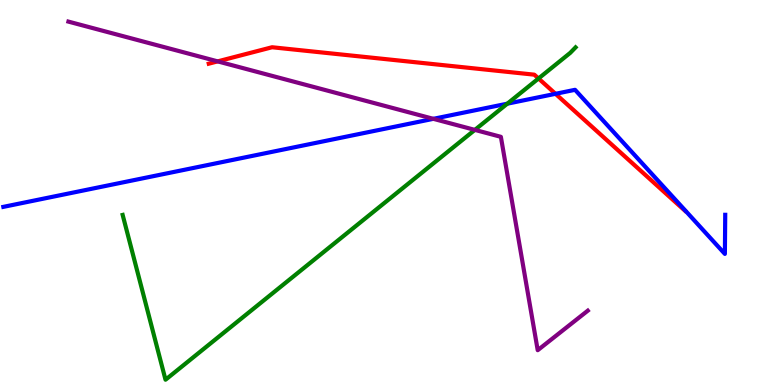[{'lines': ['blue', 'red'], 'intersections': [{'x': 7.17, 'y': 7.56}]}, {'lines': ['green', 'red'], 'intersections': [{'x': 6.95, 'y': 7.96}]}, {'lines': ['purple', 'red'], 'intersections': [{'x': 2.81, 'y': 8.41}]}, {'lines': ['blue', 'green'], 'intersections': [{'x': 6.55, 'y': 7.31}]}, {'lines': ['blue', 'purple'], 'intersections': [{'x': 5.59, 'y': 6.91}]}, {'lines': ['green', 'purple'], 'intersections': [{'x': 6.13, 'y': 6.63}]}]